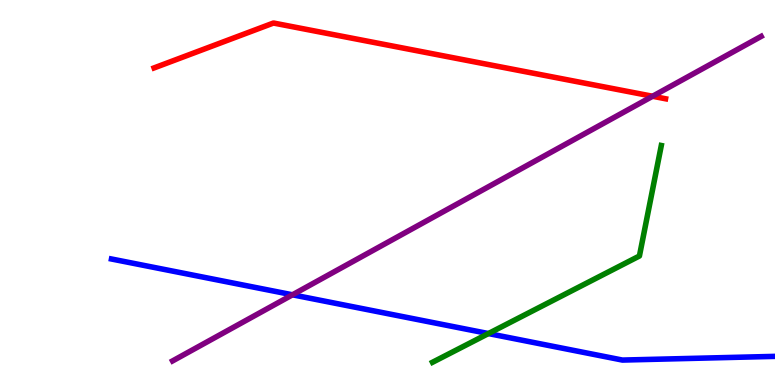[{'lines': ['blue', 'red'], 'intersections': []}, {'lines': ['green', 'red'], 'intersections': []}, {'lines': ['purple', 'red'], 'intersections': [{'x': 8.42, 'y': 7.5}]}, {'lines': ['blue', 'green'], 'intersections': [{'x': 6.3, 'y': 1.34}]}, {'lines': ['blue', 'purple'], 'intersections': [{'x': 3.77, 'y': 2.34}]}, {'lines': ['green', 'purple'], 'intersections': []}]